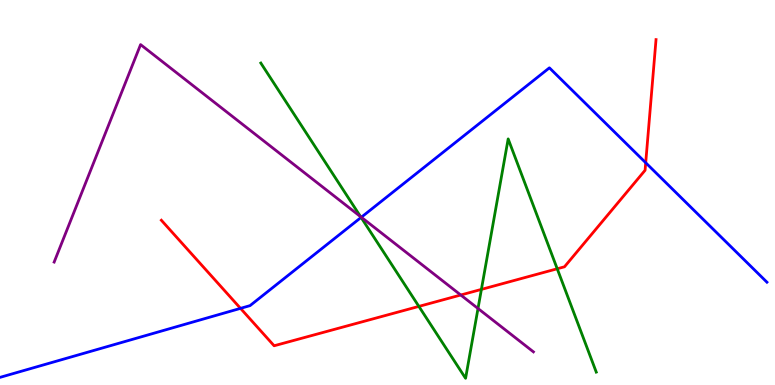[{'lines': ['blue', 'red'], 'intersections': [{'x': 3.1, 'y': 1.99}, {'x': 8.33, 'y': 5.77}]}, {'lines': ['green', 'red'], 'intersections': [{'x': 5.4, 'y': 2.04}, {'x': 6.21, 'y': 2.48}, {'x': 7.19, 'y': 3.02}]}, {'lines': ['purple', 'red'], 'intersections': [{'x': 5.95, 'y': 2.34}]}, {'lines': ['blue', 'green'], 'intersections': [{'x': 4.66, 'y': 4.35}]}, {'lines': ['blue', 'purple'], 'intersections': [{'x': 4.66, 'y': 4.36}]}, {'lines': ['green', 'purple'], 'intersections': [{'x': 4.65, 'y': 4.37}, {'x': 6.17, 'y': 1.99}]}]